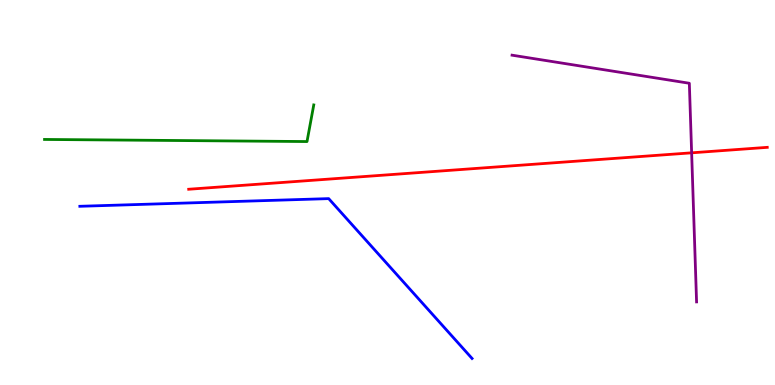[{'lines': ['blue', 'red'], 'intersections': []}, {'lines': ['green', 'red'], 'intersections': []}, {'lines': ['purple', 'red'], 'intersections': [{'x': 8.92, 'y': 6.03}]}, {'lines': ['blue', 'green'], 'intersections': []}, {'lines': ['blue', 'purple'], 'intersections': []}, {'lines': ['green', 'purple'], 'intersections': []}]